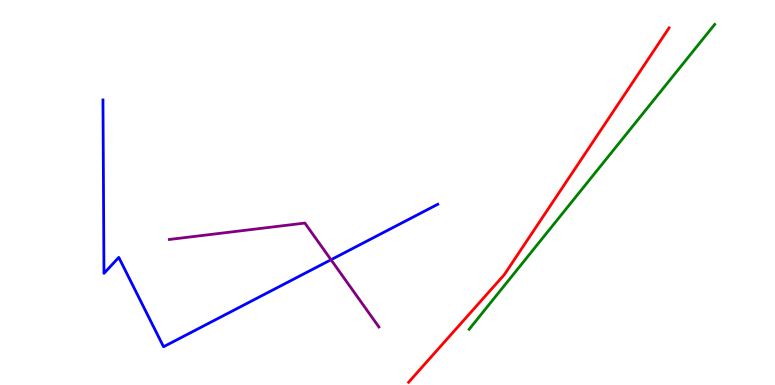[{'lines': ['blue', 'red'], 'intersections': []}, {'lines': ['green', 'red'], 'intersections': []}, {'lines': ['purple', 'red'], 'intersections': []}, {'lines': ['blue', 'green'], 'intersections': []}, {'lines': ['blue', 'purple'], 'intersections': [{'x': 4.27, 'y': 3.25}]}, {'lines': ['green', 'purple'], 'intersections': []}]